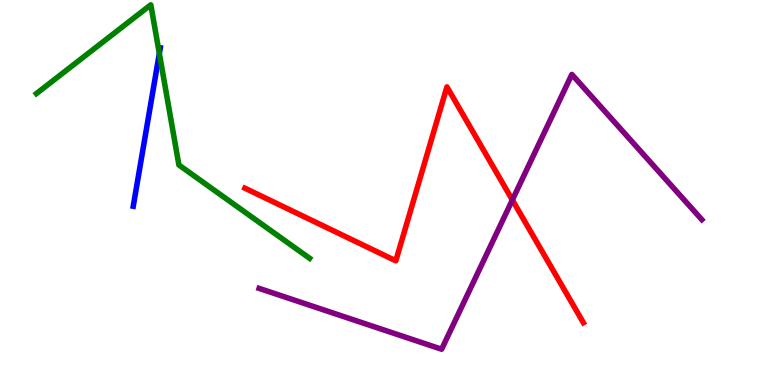[{'lines': ['blue', 'red'], 'intersections': []}, {'lines': ['green', 'red'], 'intersections': []}, {'lines': ['purple', 'red'], 'intersections': [{'x': 6.61, 'y': 4.81}]}, {'lines': ['blue', 'green'], 'intersections': [{'x': 2.06, 'y': 8.61}]}, {'lines': ['blue', 'purple'], 'intersections': []}, {'lines': ['green', 'purple'], 'intersections': []}]